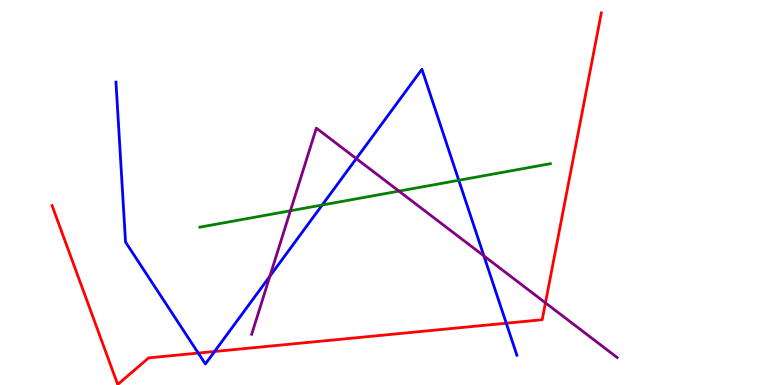[{'lines': ['blue', 'red'], 'intersections': [{'x': 2.56, 'y': 0.829}, {'x': 2.77, 'y': 0.87}, {'x': 6.53, 'y': 1.6}]}, {'lines': ['green', 'red'], 'intersections': []}, {'lines': ['purple', 'red'], 'intersections': [{'x': 7.04, 'y': 2.13}]}, {'lines': ['blue', 'green'], 'intersections': [{'x': 4.16, 'y': 4.67}, {'x': 5.92, 'y': 5.32}]}, {'lines': ['blue', 'purple'], 'intersections': [{'x': 3.48, 'y': 2.83}, {'x': 4.6, 'y': 5.88}, {'x': 6.24, 'y': 3.35}]}, {'lines': ['green', 'purple'], 'intersections': [{'x': 3.75, 'y': 4.53}, {'x': 5.15, 'y': 5.04}]}]